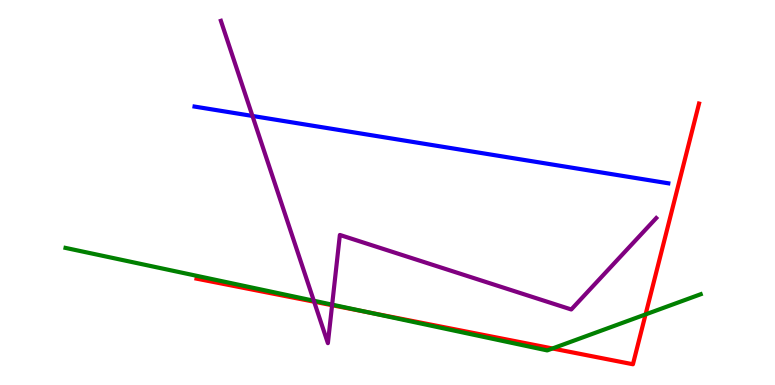[{'lines': ['blue', 'red'], 'intersections': []}, {'lines': ['green', 'red'], 'intersections': [{'x': 4.75, 'y': 1.89}, {'x': 7.13, 'y': 0.949}, {'x': 8.33, 'y': 1.83}]}, {'lines': ['purple', 'red'], 'intersections': [{'x': 4.05, 'y': 2.16}, {'x': 4.29, 'y': 2.07}]}, {'lines': ['blue', 'green'], 'intersections': []}, {'lines': ['blue', 'purple'], 'intersections': [{'x': 3.26, 'y': 6.99}]}, {'lines': ['green', 'purple'], 'intersections': [{'x': 4.05, 'y': 2.19}, {'x': 4.29, 'y': 2.09}]}]